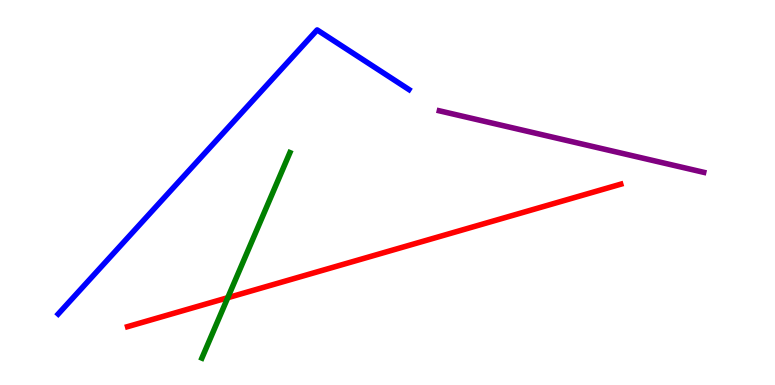[{'lines': ['blue', 'red'], 'intersections': []}, {'lines': ['green', 'red'], 'intersections': [{'x': 2.94, 'y': 2.27}]}, {'lines': ['purple', 'red'], 'intersections': []}, {'lines': ['blue', 'green'], 'intersections': []}, {'lines': ['blue', 'purple'], 'intersections': []}, {'lines': ['green', 'purple'], 'intersections': []}]